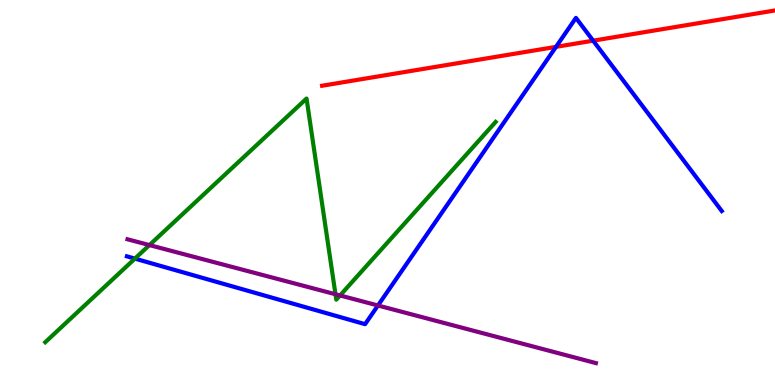[{'lines': ['blue', 'red'], 'intersections': [{'x': 7.17, 'y': 8.78}, {'x': 7.65, 'y': 8.94}]}, {'lines': ['green', 'red'], 'intersections': []}, {'lines': ['purple', 'red'], 'intersections': []}, {'lines': ['blue', 'green'], 'intersections': [{'x': 1.74, 'y': 3.28}]}, {'lines': ['blue', 'purple'], 'intersections': [{'x': 4.88, 'y': 2.07}]}, {'lines': ['green', 'purple'], 'intersections': [{'x': 1.93, 'y': 3.63}, {'x': 4.33, 'y': 2.36}, {'x': 4.39, 'y': 2.33}]}]